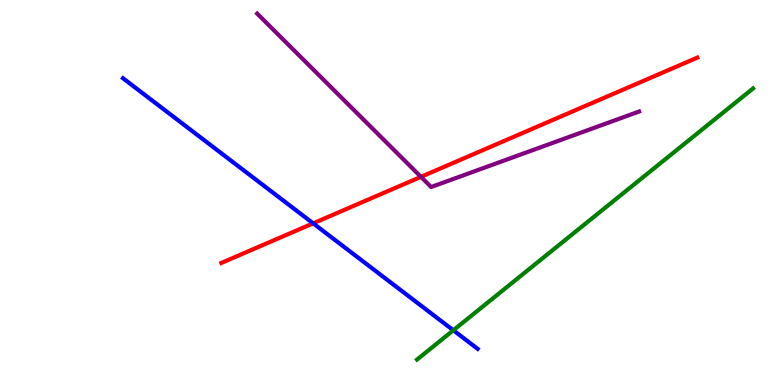[{'lines': ['blue', 'red'], 'intersections': [{'x': 4.04, 'y': 4.2}]}, {'lines': ['green', 'red'], 'intersections': []}, {'lines': ['purple', 'red'], 'intersections': [{'x': 5.43, 'y': 5.41}]}, {'lines': ['blue', 'green'], 'intersections': [{'x': 5.85, 'y': 1.42}]}, {'lines': ['blue', 'purple'], 'intersections': []}, {'lines': ['green', 'purple'], 'intersections': []}]